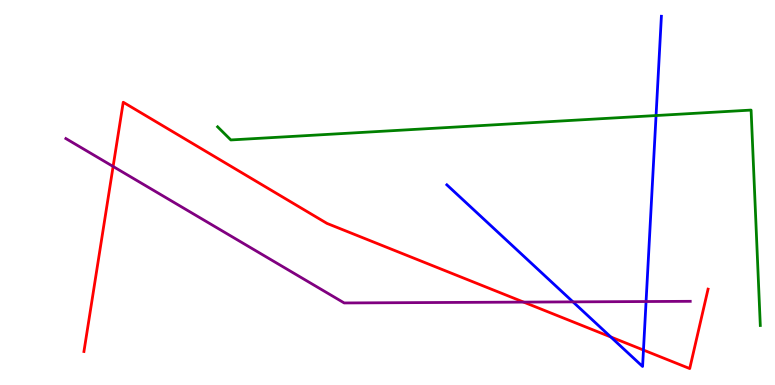[{'lines': ['blue', 'red'], 'intersections': [{'x': 7.88, 'y': 1.25}, {'x': 8.3, 'y': 0.908}]}, {'lines': ['green', 'red'], 'intersections': []}, {'lines': ['purple', 'red'], 'intersections': [{'x': 1.46, 'y': 5.68}, {'x': 6.76, 'y': 2.15}]}, {'lines': ['blue', 'green'], 'intersections': [{'x': 8.47, 'y': 7.0}]}, {'lines': ['blue', 'purple'], 'intersections': [{'x': 7.39, 'y': 2.16}, {'x': 8.34, 'y': 2.17}]}, {'lines': ['green', 'purple'], 'intersections': []}]